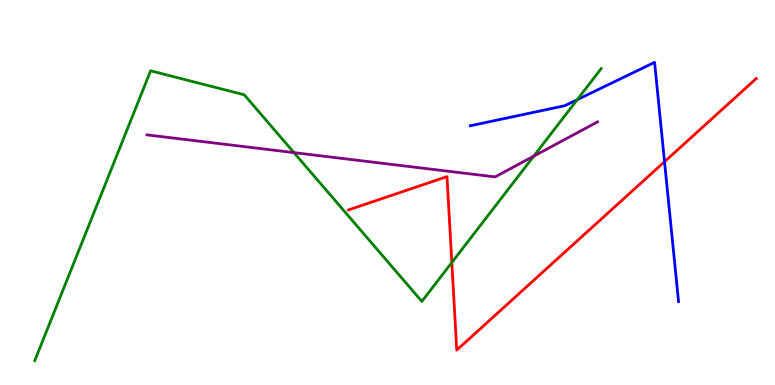[{'lines': ['blue', 'red'], 'intersections': [{'x': 8.57, 'y': 5.8}]}, {'lines': ['green', 'red'], 'intersections': [{'x': 5.83, 'y': 3.18}]}, {'lines': ['purple', 'red'], 'intersections': []}, {'lines': ['blue', 'green'], 'intersections': [{'x': 7.45, 'y': 7.41}]}, {'lines': ['blue', 'purple'], 'intersections': []}, {'lines': ['green', 'purple'], 'intersections': [{'x': 3.79, 'y': 6.04}, {'x': 6.89, 'y': 5.94}]}]